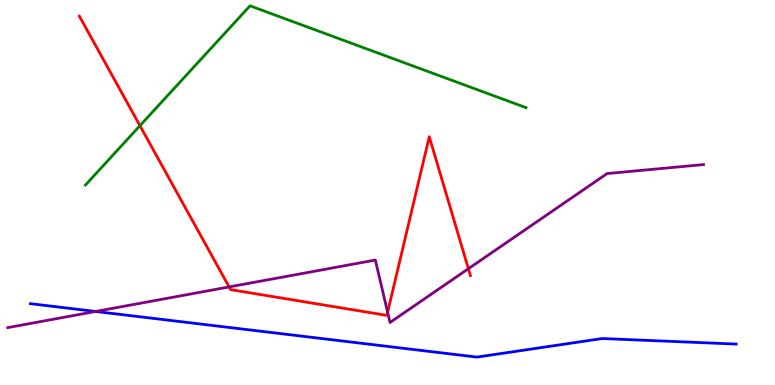[{'lines': ['blue', 'red'], 'intersections': []}, {'lines': ['green', 'red'], 'intersections': [{'x': 1.81, 'y': 6.74}]}, {'lines': ['purple', 'red'], 'intersections': [{'x': 2.96, 'y': 2.55}, {'x': 5.0, 'y': 1.89}, {'x': 6.04, 'y': 3.02}]}, {'lines': ['blue', 'green'], 'intersections': []}, {'lines': ['blue', 'purple'], 'intersections': [{'x': 1.23, 'y': 1.91}]}, {'lines': ['green', 'purple'], 'intersections': []}]